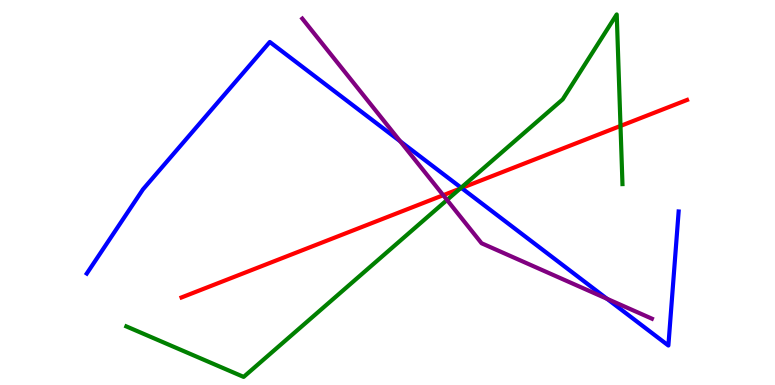[{'lines': ['blue', 'red'], 'intersections': [{'x': 5.96, 'y': 5.12}]}, {'lines': ['green', 'red'], 'intersections': [{'x': 5.94, 'y': 5.1}, {'x': 8.01, 'y': 6.73}]}, {'lines': ['purple', 'red'], 'intersections': [{'x': 5.72, 'y': 4.93}]}, {'lines': ['blue', 'green'], 'intersections': [{'x': 5.95, 'y': 5.12}]}, {'lines': ['blue', 'purple'], 'intersections': [{'x': 5.16, 'y': 6.33}, {'x': 7.83, 'y': 2.24}]}, {'lines': ['green', 'purple'], 'intersections': [{'x': 5.77, 'y': 4.81}]}]